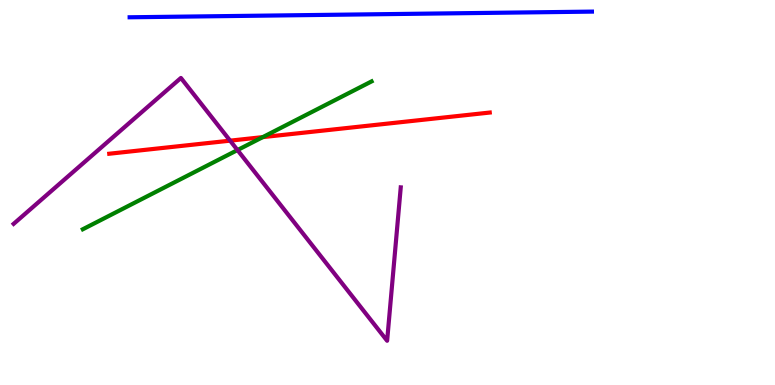[{'lines': ['blue', 'red'], 'intersections': []}, {'lines': ['green', 'red'], 'intersections': [{'x': 3.39, 'y': 6.44}]}, {'lines': ['purple', 'red'], 'intersections': [{'x': 2.97, 'y': 6.35}]}, {'lines': ['blue', 'green'], 'intersections': []}, {'lines': ['blue', 'purple'], 'intersections': []}, {'lines': ['green', 'purple'], 'intersections': [{'x': 3.06, 'y': 6.1}]}]